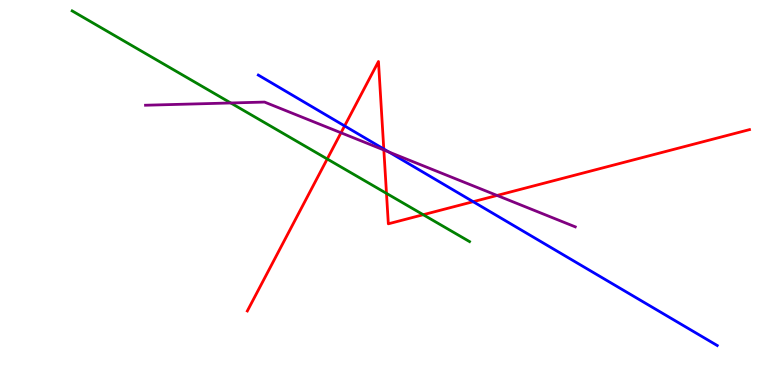[{'lines': ['blue', 'red'], 'intersections': [{'x': 4.45, 'y': 6.73}, {'x': 4.95, 'y': 6.13}, {'x': 6.11, 'y': 4.76}]}, {'lines': ['green', 'red'], 'intersections': [{'x': 4.22, 'y': 5.87}, {'x': 4.99, 'y': 4.98}, {'x': 5.46, 'y': 4.42}]}, {'lines': ['purple', 'red'], 'intersections': [{'x': 4.4, 'y': 6.55}, {'x': 4.95, 'y': 6.1}, {'x': 6.41, 'y': 4.92}]}, {'lines': ['blue', 'green'], 'intersections': []}, {'lines': ['blue', 'purple'], 'intersections': [{'x': 5.02, 'y': 6.05}]}, {'lines': ['green', 'purple'], 'intersections': [{'x': 2.98, 'y': 7.33}]}]